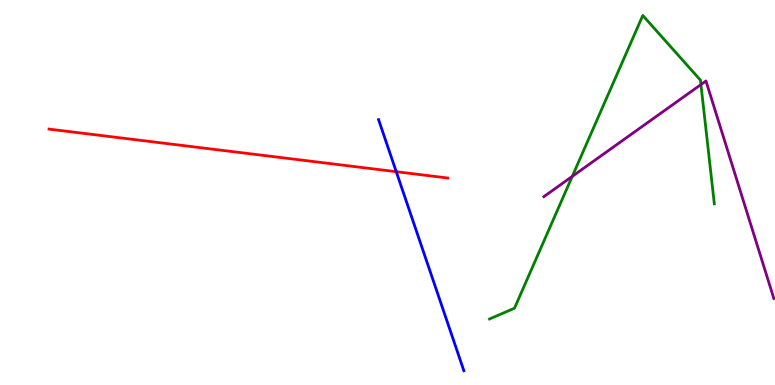[{'lines': ['blue', 'red'], 'intersections': [{'x': 5.11, 'y': 5.54}]}, {'lines': ['green', 'red'], 'intersections': []}, {'lines': ['purple', 'red'], 'intersections': []}, {'lines': ['blue', 'green'], 'intersections': []}, {'lines': ['blue', 'purple'], 'intersections': []}, {'lines': ['green', 'purple'], 'intersections': [{'x': 7.38, 'y': 5.42}, {'x': 9.04, 'y': 7.8}]}]